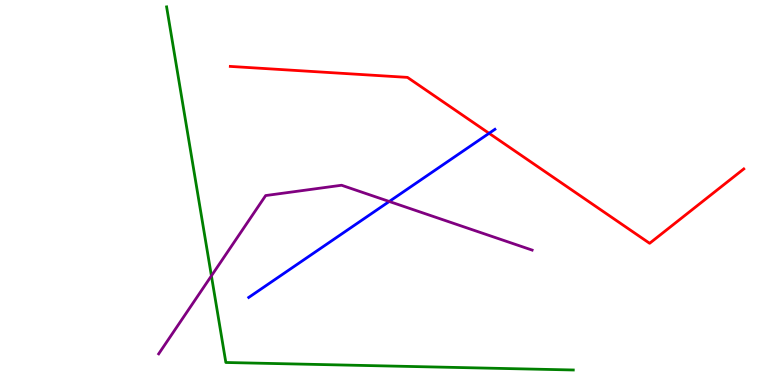[{'lines': ['blue', 'red'], 'intersections': [{'x': 6.31, 'y': 6.54}]}, {'lines': ['green', 'red'], 'intersections': []}, {'lines': ['purple', 'red'], 'intersections': []}, {'lines': ['blue', 'green'], 'intersections': []}, {'lines': ['blue', 'purple'], 'intersections': [{'x': 5.02, 'y': 4.77}]}, {'lines': ['green', 'purple'], 'intersections': [{'x': 2.73, 'y': 2.84}]}]